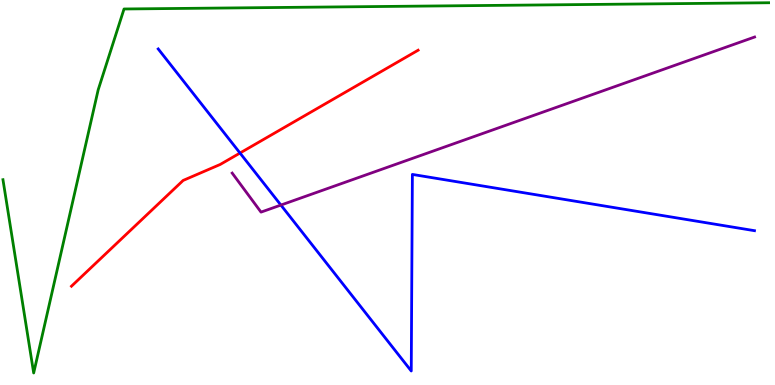[{'lines': ['blue', 'red'], 'intersections': [{'x': 3.1, 'y': 6.03}]}, {'lines': ['green', 'red'], 'intersections': []}, {'lines': ['purple', 'red'], 'intersections': []}, {'lines': ['blue', 'green'], 'intersections': []}, {'lines': ['blue', 'purple'], 'intersections': [{'x': 3.62, 'y': 4.67}]}, {'lines': ['green', 'purple'], 'intersections': []}]